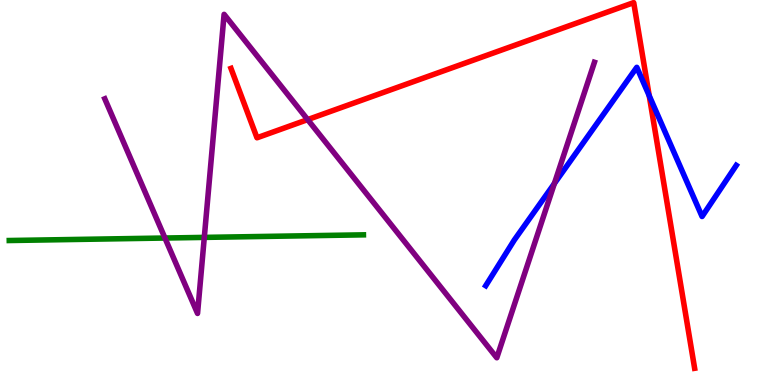[{'lines': ['blue', 'red'], 'intersections': [{'x': 8.38, 'y': 7.51}]}, {'lines': ['green', 'red'], 'intersections': []}, {'lines': ['purple', 'red'], 'intersections': [{'x': 3.97, 'y': 6.89}]}, {'lines': ['blue', 'green'], 'intersections': []}, {'lines': ['blue', 'purple'], 'intersections': [{'x': 7.15, 'y': 5.23}]}, {'lines': ['green', 'purple'], 'intersections': [{'x': 2.13, 'y': 3.82}, {'x': 2.64, 'y': 3.83}]}]